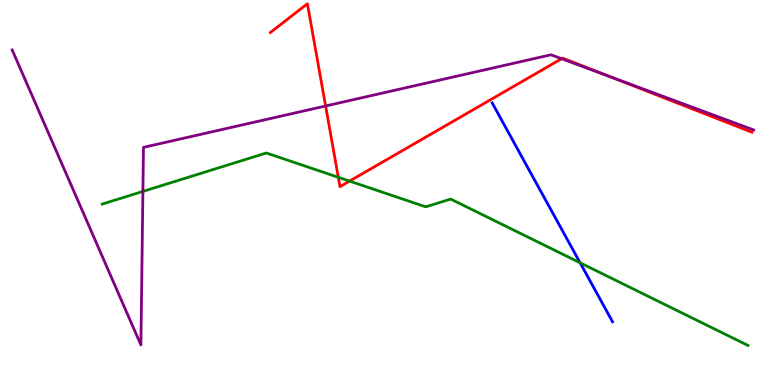[{'lines': ['blue', 'red'], 'intersections': []}, {'lines': ['green', 'red'], 'intersections': [{'x': 4.37, 'y': 5.39}, {'x': 4.51, 'y': 5.3}]}, {'lines': ['purple', 'red'], 'intersections': [{'x': 4.2, 'y': 7.25}, {'x': 7.25, 'y': 8.47}, {'x': 7.88, 'y': 8.0}]}, {'lines': ['blue', 'green'], 'intersections': [{'x': 7.49, 'y': 3.17}]}, {'lines': ['blue', 'purple'], 'intersections': []}, {'lines': ['green', 'purple'], 'intersections': [{'x': 1.84, 'y': 5.03}]}]